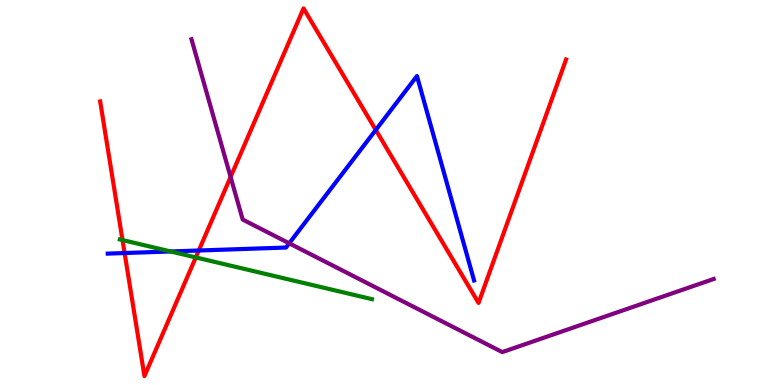[{'lines': ['blue', 'red'], 'intersections': [{'x': 1.61, 'y': 3.43}, {'x': 2.56, 'y': 3.49}, {'x': 4.85, 'y': 6.62}]}, {'lines': ['green', 'red'], 'intersections': [{'x': 1.58, 'y': 3.76}, {'x': 2.53, 'y': 3.31}]}, {'lines': ['purple', 'red'], 'intersections': [{'x': 2.98, 'y': 5.4}]}, {'lines': ['blue', 'green'], 'intersections': [{'x': 2.2, 'y': 3.47}]}, {'lines': ['blue', 'purple'], 'intersections': [{'x': 3.73, 'y': 3.68}]}, {'lines': ['green', 'purple'], 'intersections': []}]